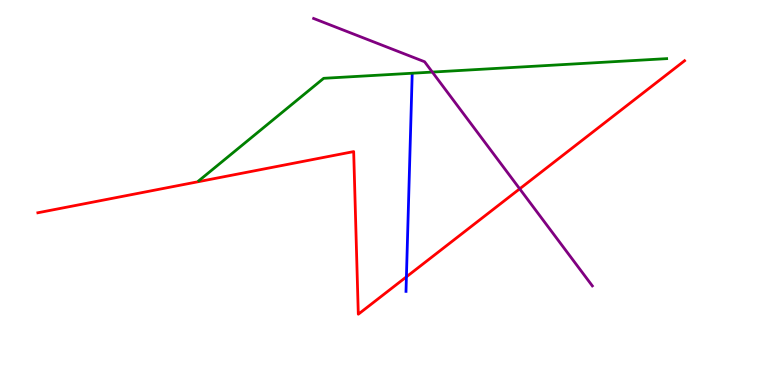[{'lines': ['blue', 'red'], 'intersections': [{'x': 5.24, 'y': 2.81}]}, {'lines': ['green', 'red'], 'intersections': []}, {'lines': ['purple', 'red'], 'intersections': [{'x': 6.71, 'y': 5.1}]}, {'lines': ['blue', 'green'], 'intersections': []}, {'lines': ['blue', 'purple'], 'intersections': []}, {'lines': ['green', 'purple'], 'intersections': [{'x': 5.58, 'y': 8.13}]}]